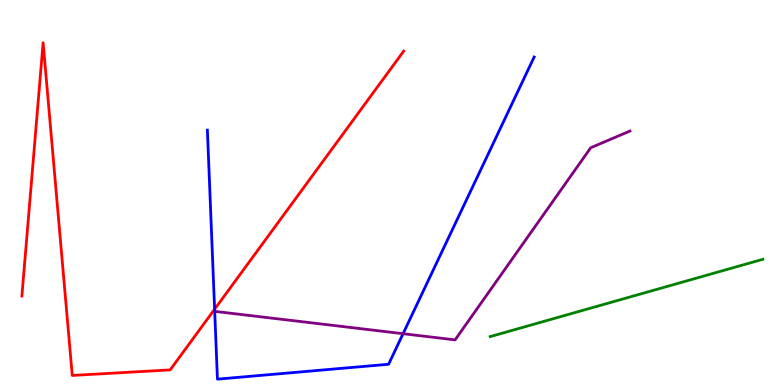[{'lines': ['blue', 'red'], 'intersections': [{'x': 2.77, 'y': 1.97}]}, {'lines': ['green', 'red'], 'intersections': []}, {'lines': ['purple', 'red'], 'intersections': []}, {'lines': ['blue', 'green'], 'intersections': []}, {'lines': ['blue', 'purple'], 'intersections': [{'x': 5.2, 'y': 1.33}]}, {'lines': ['green', 'purple'], 'intersections': []}]